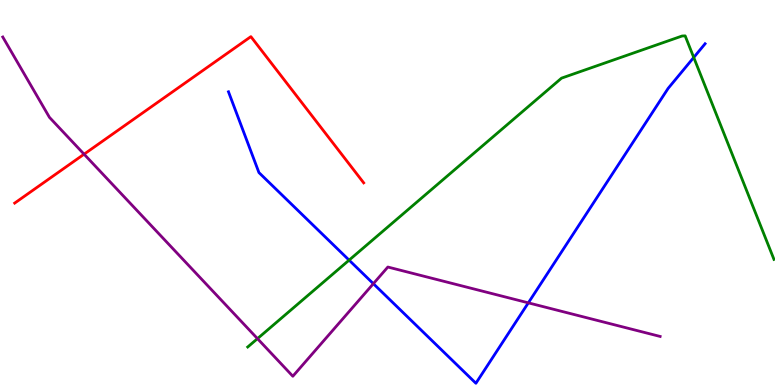[{'lines': ['blue', 'red'], 'intersections': []}, {'lines': ['green', 'red'], 'intersections': []}, {'lines': ['purple', 'red'], 'intersections': [{'x': 1.08, 'y': 6.0}]}, {'lines': ['blue', 'green'], 'intersections': [{'x': 4.5, 'y': 3.24}, {'x': 8.95, 'y': 8.51}]}, {'lines': ['blue', 'purple'], 'intersections': [{'x': 4.82, 'y': 2.63}, {'x': 6.82, 'y': 2.13}]}, {'lines': ['green', 'purple'], 'intersections': [{'x': 3.32, 'y': 1.2}]}]